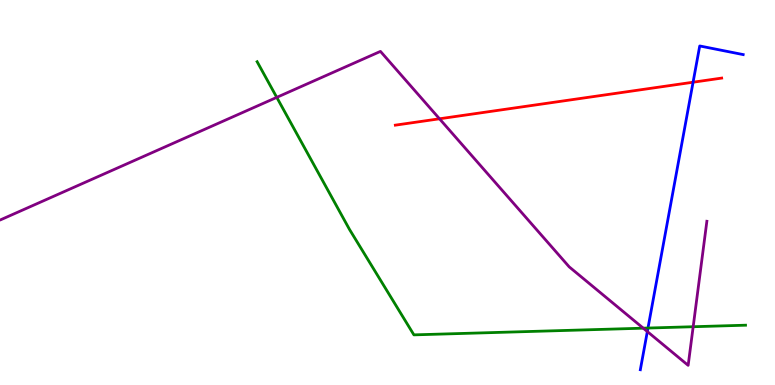[{'lines': ['blue', 'red'], 'intersections': [{'x': 8.94, 'y': 7.86}]}, {'lines': ['green', 'red'], 'intersections': []}, {'lines': ['purple', 'red'], 'intersections': [{'x': 5.67, 'y': 6.91}]}, {'lines': ['blue', 'green'], 'intersections': [{'x': 8.36, 'y': 1.48}]}, {'lines': ['blue', 'purple'], 'intersections': [{'x': 8.35, 'y': 1.39}]}, {'lines': ['green', 'purple'], 'intersections': [{'x': 3.57, 'y': 7.47}, {'x': 8.3, 'y': 1.48}, {'x': 8.94, 'y': 1.51}]}]